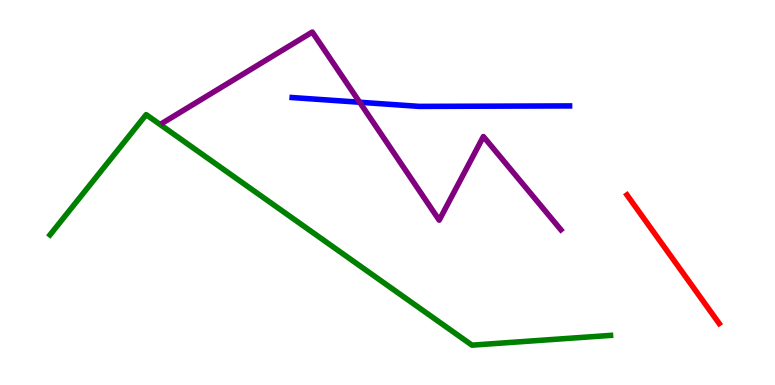[{'lines': ['blue', 'red'], 'intersections': []}, {'lines': ['green', 'red'], 'intersections': []}, {'lines': ['purple', 'red'], 'intersections': []}, {'lines': ['blue', 'green'], 'intersections': []}, {'lines': ['blue', 'purple'], 'intersections': [{'x': 4.64, 'y': 7.34}]}, {'lines': ['green', 'purple'], 'intersections': []}]